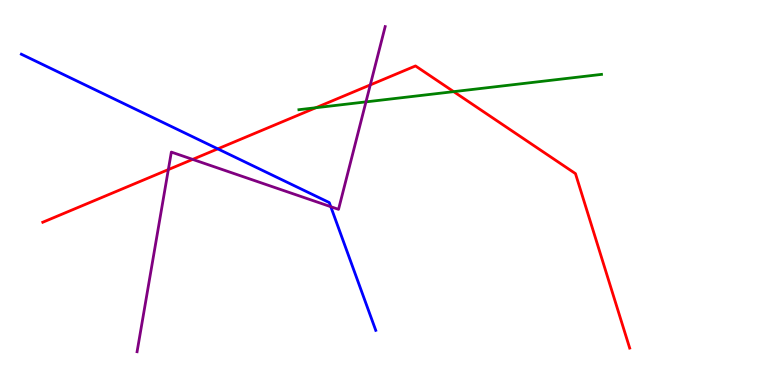[{'lines': ['blue', 'red'], 'intersections': [{'x': 2.81, 'y': 6.13}]}, {'lines': ['green', 'red'], 'intersections': [{'x': 4.08, 'y': 7.2}, {'x': 5.85, 'y': 7.62}]}, {'lines': ['purple', 'red'], 'intersections': [{'x': 2.17, 'y': 5.6}, {'x': 2.49, 'y': 5.86}, {'x': 4.78, 'y': 7.79}]}, {'lines': ['blue', 'green'], 'intersections': []}, {'lines': ['blue', 'purple'], 'intersections': [{'x': 4.27, 'y': 4.63}]}, {'lines': ['green', 'purple'], 'intersections': [{'x': 4.72, 'y': 7.35}]}]